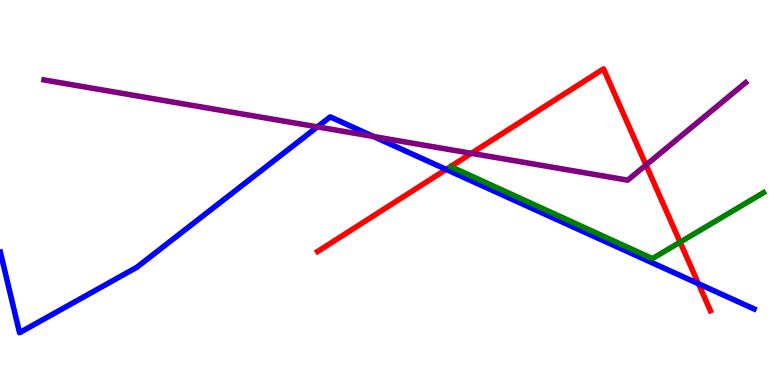[{'lines': ['blue', 'red'], 'intersections': [{'x': 5.76, 'y': 5.6}, {'x': 9.01, 'y': 2.63}]}, {'lines': ['green', 'red'], 'intersections': [{'x': 8.78, 'y': 3.71}]}, {'lines': ['purple', 'red'], 'intersections': [{'x': 6.08, 'y': 6.02}, {'x': 8.34, 'y': 5.71}]}, {'lines': ['blue', 'green'], 'intersections': []}, {'lines': ['blue', 'purple'], 'intersections': [{'x': 4.1, 'y': 6.7}, {'x': 4.82, 'y': 6.45}]}, {'lines': ['green', 'purple'], 'intersections': []}]